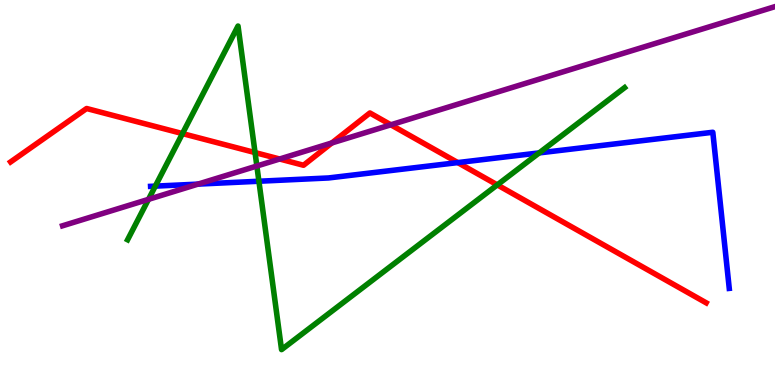[{'lines': ['blue', 'red'], 'intersections': [{'x': 5.91, 'y': 5.78}]}, {'lines': ['green', 'red'], 'intersections': [{'x': 2.35, 'y': 6.53}, {'x': 3.29, 'y': 6.04}, {'x': 6.42, 'y': 5.2}]}, {'lines': ['purple', 'red'], 'intersections': [{'x': 3.61, 'y': 5.87}, {'x': 4.28, 'y': 6.29}, {'x': 5.04, 'y': 6.76}]}, {'lines': ['blue', 'green'], 'intersections': [{'x': 2.0, 'y': 5.17}, {'x': 3.34, 'y': 5.29}, {'x': 6.96, 'y': 6.03}]}, {'lines': ['blue', 'purple'], 'intersections': [{'x': 2.56, 'y': 5.22}]}, {'lines': ['green', 'purple'], 'intersections': [{'x': 1.92, 'y': 4.82}, {'x': 3.31, 'y': 5.69}]}]